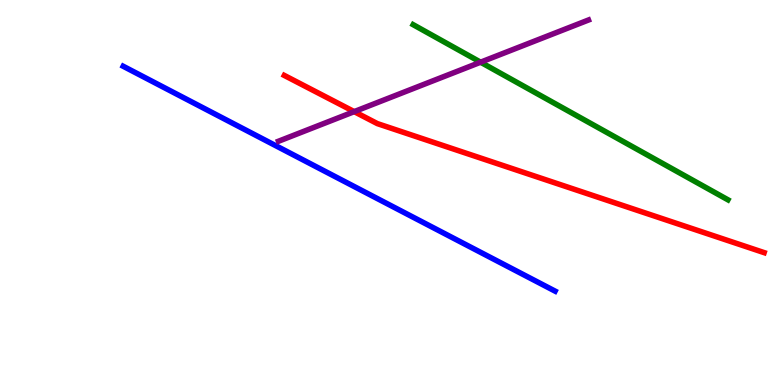[{'lines': ['blue', 'red'], 'intersections': []}, {'lines': ['green', 'red'], 'intersections': []}, {'lines': ['purple', 'red'], 'intersections': [{'x': 4.57, 'y': 7.1}]}, {'lines': ['blue', 'green'], 'intersections': []}, {'lines': ['blue', 'purple'], 'intersections': []}, {'lines': ['green', 'purple'], 'intersections': [{'x': 6.2, 'y': 8.38}]}]